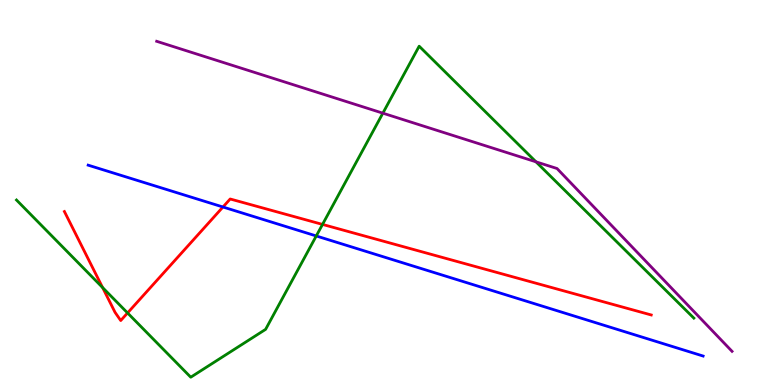[{'lines': ['blue', 'red'], 'intersections': [{'x': 2.88, 'y': 4.62}]}, {'lines': ['green', 'red'], 'intersections': [{'x': 1.32, 'y': 2.53}, {'x': 1.65, 'y': 1.87}, {'x': 4.16, 'y': 4.17}]}, {'lines': ['purple', 'red'], 'intersections': []}, {'lines': ['blue', 'green'], 'intersections': [{'x': 4.08, 'y': 3.87}]}, {'lines': ['blue', 'purple'], 'intersections': []}, {'lines': ['green', 'purple'], 'intersections': [{'x': 4.94, 'y': 7.06}, {'x': 6.92, 'y': 5.8}]}]